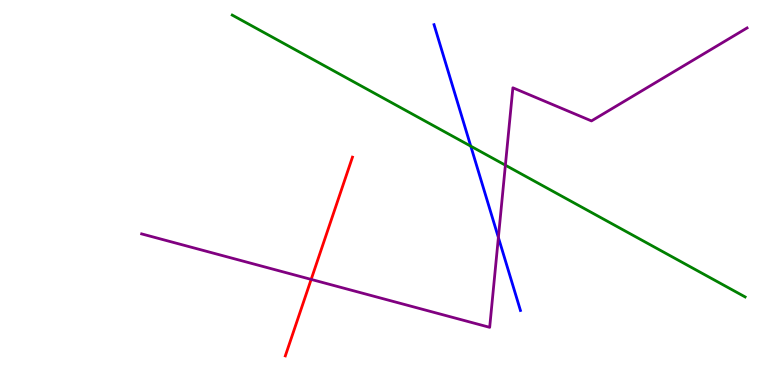[{'lines': ['blue', 'red'], 'intersections': []}, {'lines': ['green', 'red'], 'intersections': []}, {'lines': ['purple', 'red'], 'intersections': [{'x': 4.01, 'y': 2.74}]}, {'lines': ['blue', 'green'], 'intersections': [{'x': 6.07, 'y': 6.2}]}, {'lines': ['blue', 'purple'], 'intersections': [{'x': 6.43, 'y': 3.83}]}, {'lines': ['green', 'purple'], 'intersections': [{'x': 6.52, 'y': 5.71}]}]